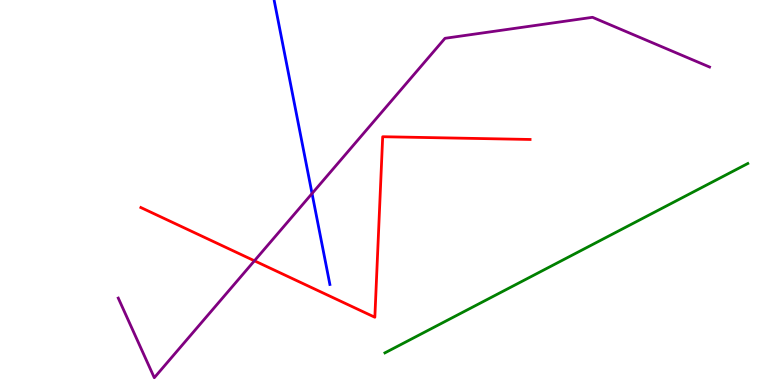[{'lines': ['blue', 'red'], 'intersections': []}, {'lines': ['green', 'red'], 'intersections': []}, {'lines': ['purple', 'red'], 'intersections': [{'x': 3.28, 'y': 3.23}]}, {'lines': ['blue', 'green'], 'intersections': []}, {'lines': ['blue', 'purple'], 'intersections': [{'x': 4.03, 'y': 4.97}]}, {'lines': ['green', 'purple'], 'intersections': []}]